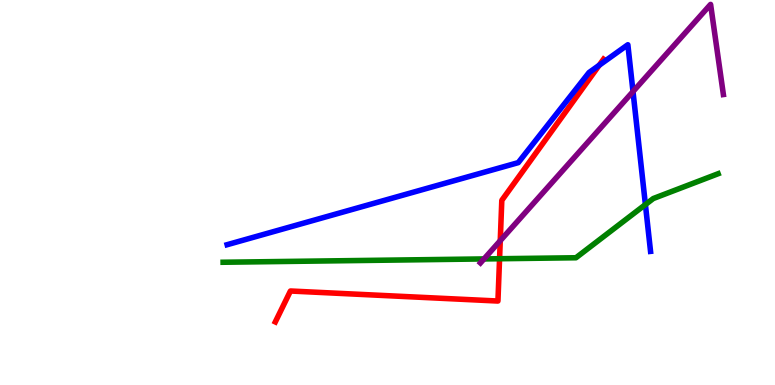[{'lines': ['blue', 'red'], 'intersections': [{'x': 7.73, 'y': 8.31}]}, {'lines': ['green', 'red'], 'intersections': [{'x': 6.45, 'y': 3.28}]}, {'lines': ['purple', 'red'], 'intersections': [{'x': 6.45, 'y': 3.75}]}, {'lines': ['blue', 'green'], 'intersections': [{'x': 8.33, 'y': 4.69}]}, {'lines': ['blue', 'purple'], 'intersections': [{'x': 8.17, 'y': 7.62}]}, {'lines': ['green', 'purple'], 'intersections': [{'x': 6.25, 'y': 3.27}]}]